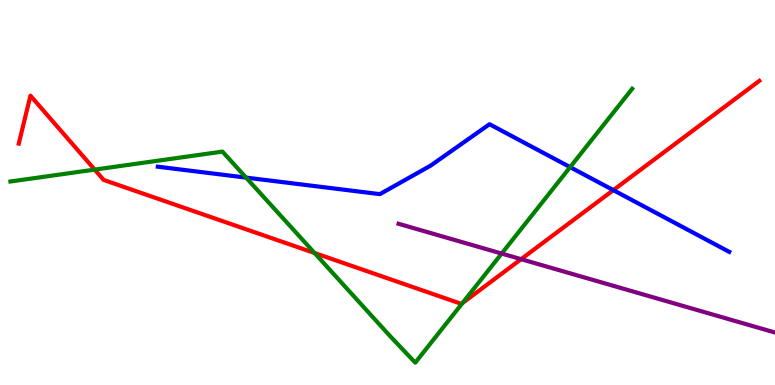[{'lines': ['blue', 'red'], 'intersections': [{'x': 7.91, 'y': 5.06}]}, {'lines': ['green', 'red'], 'intersections': [{'x': 1.22, 'y': 5.59}, {'x': 4.06, 'y': 3.43}, {'x': 5.97, 'y': 2.13}]}, {'lines': ['purple', 'red'], 'intersections': [{'x': 6.72, 'y': 3.27}]}, {'lines': ['blue', 'green'], 'intersections': [{'x': 3.18, 'y': 5.39}, {'x': 7.36, 'y': 5.66}]}, {'lines': ['blue', 'purple'], 'intersections': []}, {'lines': ['green', 'purple'], 'intersections': [{'x': 6.47, 'y': 3.41}]}]